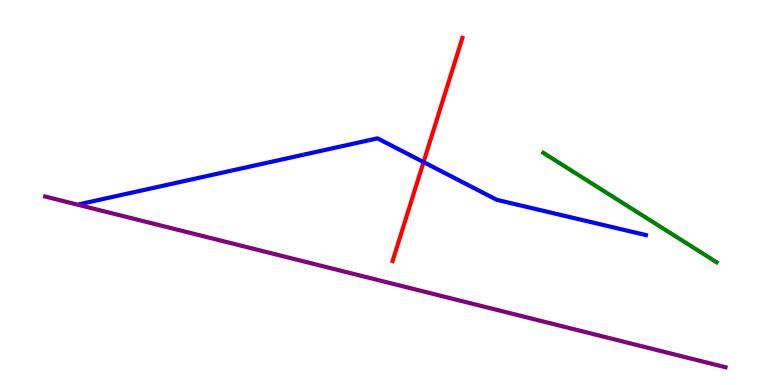[{'lines': ['blue', 'red'], 'intersections': [{'x': 5.47, 'y': 5.79}]}, {'lines': ['green', 'red'], 'intersections': []}, {'lines': ['purple', 'red'], 'intersections': []}, {'lines': ['blue', 'green'], 'intersections': []}, {'lines': ['blue', 'purple'], 'intersections': []}, {'lines': ['green', 'purple'], 'intersections': []}]